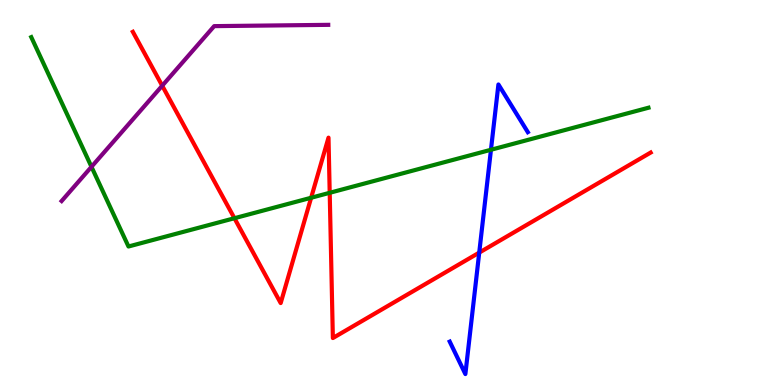[{'lines': ['blue', 'red'], 'intersections': [{'x': 6.18, 'y': 3.44}]}, {'lines': ['green', 'red'], 'intersections': [{'x': 3.03, 'y': 4.33}, {'x': 4.01, 'y': 4.86}, {'x': 4.25, 'y': 4.99}]}, {'lines': ['purple', 'red'], 'intersections': [{'x': 2.09, 'y': 7.77}]}, {'lines': ['blue', 'green'], 'intersections': [{'x': 6.33, 'y': 6.11}]}, {'lines': ['blue', 'purple'], 'intersections': []}, {'lines': ['green', 'purple'], 'intersections': [{'x': 1.18, 'y': 5.67}]}]